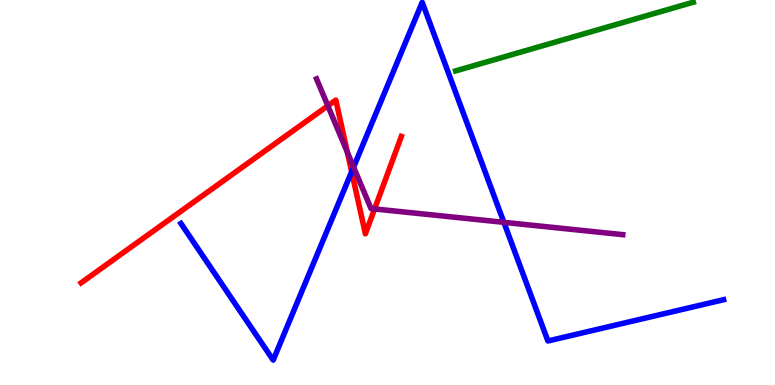[{'lines': ['blue', 'red'], 'intersections': [{'x': 4.54, 'y': 5.54}]}, {'lines': ['green', 'red'], 'intersections': []}, {'lines': ['purple', 'red'], 'intersections': [{'x': 4.23, 'y': 7.25}, {'x': 4.48, 'y': 6.05}, {'x': 4.83, 'y': 4.57}]}, {'lines': ['blue', 'green'], 'intersections': []}, {'lines': ['blue', 'purple'], 'intersections': [{'x': 4.56, 'y': 5.66}, {'x': 6.5, 'y': 4.23}]}, {'lines': ['green', 'purple'], 'intersections': []}]